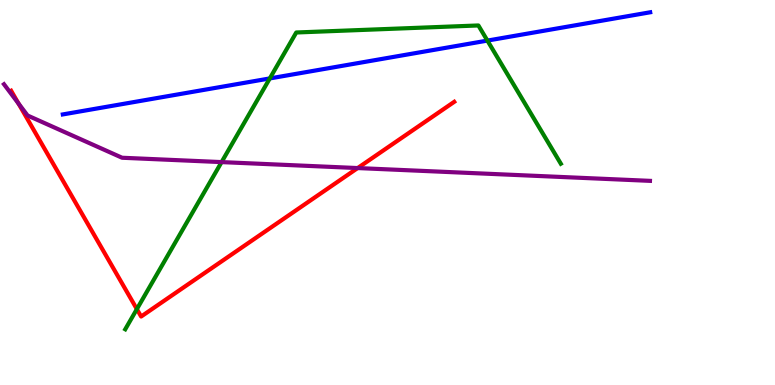[{'lines': ['blue', 'red'], 'intersections': []}, {'lines': ['green', 'red'], 'intersections': [{'x': 1.77, 'y': 1.97}]}, {'lines': ['purple', 'red'], 'intersections': [{'x': 0.238, 'y': 7.31}, {'x': 4.61, 'y': 5.63}]}, {'lines': ['blue', 'green'], 'intersections': [{'x': 3.48, 'y': 7.96}, {'x': 6.29, 'y': 8.95}]}, {'lines': ['blue', 'purple'], 'intersections': []}, {'lines': ['green', 'purple'], 'intersections': [{'x': 2.86, 'y': 5.79}]}]